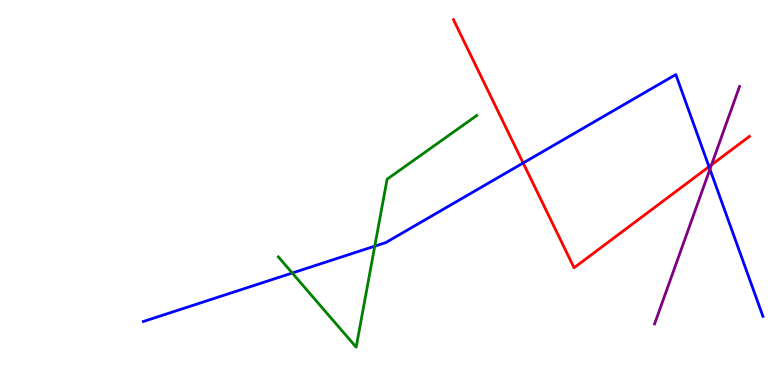[{'lines': ['blue', 'red'], 'intersections': [{'x': 6.75, 'y': 5.77}, {'x': 9.15, 'y': 5.67}]}, {'lines': ['green', 'red'], 'intersections': []}, {'lines': ['purple', 'red'], 'intersections': [{'x': 9.18, 'y': 5.72}]}, {'lines': ['blue', 'green'], 'intersections': [{'x': 3.77, 'y': 2.91}, {'x': 4.84, 'y': 3.61}]}, {'lines': ['blue', 'purple'], 'intersections': [{'x': 9.16, 'y': 5.6}]}, {'lines': ['green', 'purple'], 'intersections': []}]